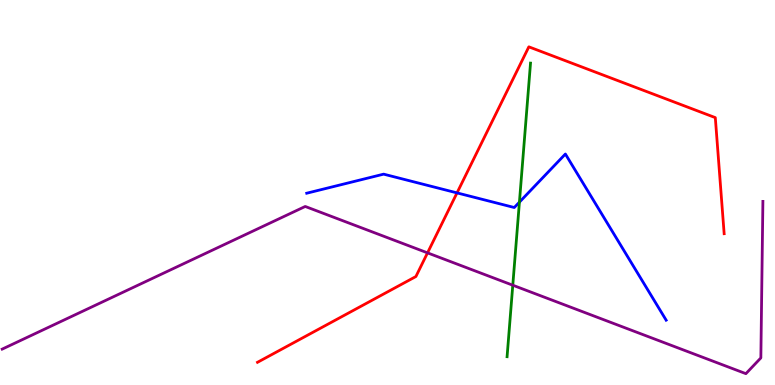[{'lines': ['blue', 'red'], 'intersections': [{'x': 5.9, 'y': 4.99}]}, {'lines': ['green', 'red'], 'intersections': []}, {'lines': ['purple', 'red'], 'intersections': [{'x': 5.52, 'y': 3.43}]}, {'lines': ['blue', 'green'], 'intersections': [{'x': 6.7, 'y': 4.75}]}, {'lines': ['blue', 'purple'], 'intersections': []}, {'lines': ['green', 'purple'], 'intersections': [{'x': 6.62, 'y': 2.59}]}]